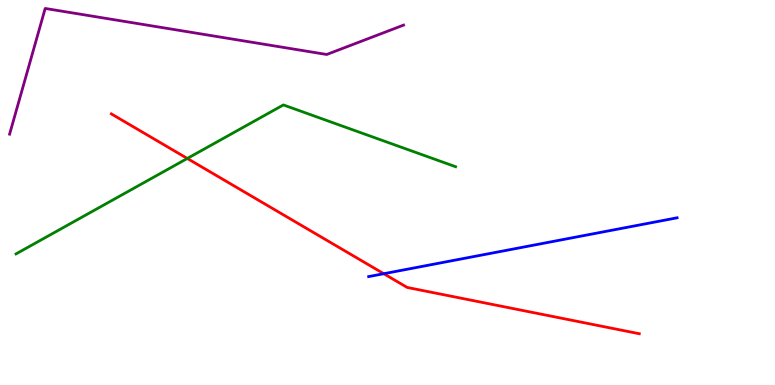[{'lines': ['blue', 'red'], 'intersections': [{'x': 4.95, 'y': 2.89}]}, {'lines': ['green', 'red'], 'intersections': [{'x': 2.42, 'y': 5.88}]}, {'lines': ['purple', 'red'], 'intersections': []}, {'lines': ['blue', 'green'], 'intersections': []}, {'lines': ['blue', 'purple'], 'intersections': []}, {'lines': ['green', 'purple'], 'intersections': []}]